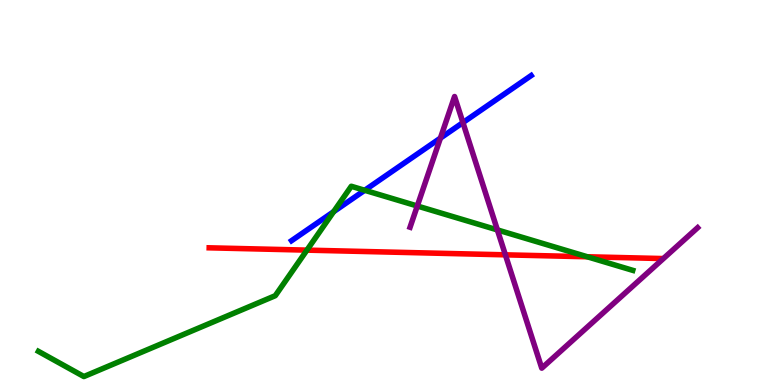[{'lines': ['blue', 'red'], 'intersections': []}, {'lines': ['green', 'red'], 'intersections': [{'x': 3.96, 'y': 3.5}, {'x': 7.58, 'y': 3.33}]}, {'lines': ['purple', 'red'], 'intersections': [{'x': 6.52, 'y': 3.38}]}, {'lines': ['blue', 'green'], 'intersections': [{'x': 4.3, 'y': 4.5}, {'x': 4.71, 'y': 5.06}]}, {'lines': ['blue', 'purple'], 'intersections': [{'x': 5.68, 'y': 6.41}, {'x': 5.97, 'y': 6.82}]}, {'lines': ['green', 'purple'], 'intersections': [{'x': 5.38, 'y': 4.65}, {'x': 6.42, 'y': 4.03}]}]